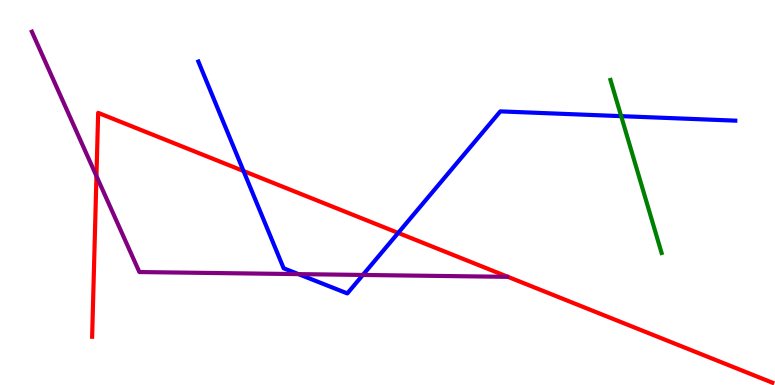[{'lines': ['blue', 'red'], 'intersections': [{'x': 3.14, 'y': 5.56}, {'x': 5.14, 'y': 3.95}]}, {'lines': ['green', 'red'], 'intersections': []}, {'lines': ['purple', 'red'], 'intersections': [{'x': 1.24, 'y': 5.43}]}, {'lines': ['blue', 'green'], 'intersections': [{'x': 8.02, 'y': 6.98}]}, {'lines': ['blue', 'purple'], 'intersections': [{'x': 3.85, 'y': 2.88}, {'x': 4.68, 'y': 2.86}]}, {'lines': ['green', 'purple'], 'intersections': []}]